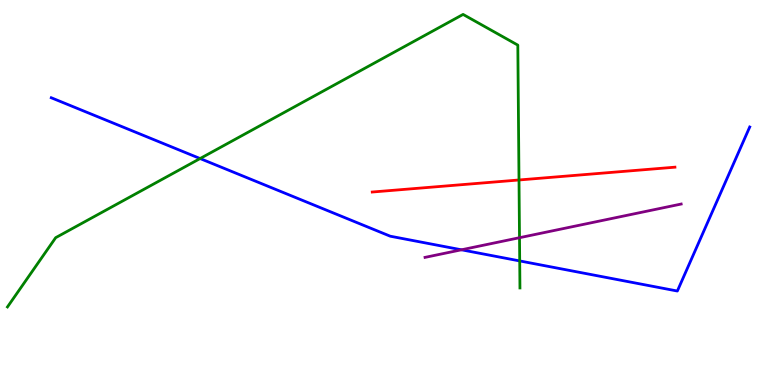[{'lines': ['blue', 'red'], 'intersections': []}, {'lines': ['green', 'red'], 'intersections': [{'x': 6.7, 'y': 5.33}]}, {'lines': ['purple', 'red'], 'intersections': []}, {'lines': ['blue', 'green'], 'intersections': [{'x': 2.58, 'y': 5.88}, {'x': 6.71, 'y': 3.22}]}, {'lines': ['blue', 'purple'], 'intersections': [{'x': 5.95, 'y': 3.51}]}, {'lines': ['green', 'purple'], 'intersections': [{'x': 6.7, 'y': 3.83}]}]